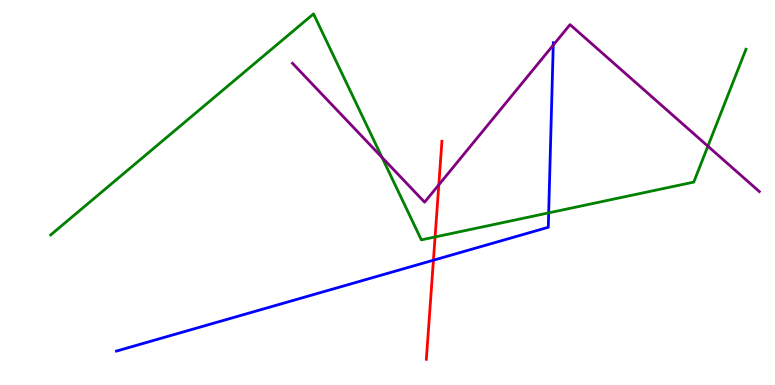[{'lines': ['blue', 'red'], 'intersections': [{'x': 5.59, 'y': 3.24}]}, {'lines': ['green', 'red'], 'intersections': [{'x': 5.61, 'y': 3.85}]}, {'lines': ['purple', 'red'], 'intersections': [{'x': 5.66, 'y': 5.2}]}, {'lines': ['blue', 'green'], 'intersections': [{'x': 7.08, 'y': 4.47}]}, {'lines': ['blue', 'purple'], 'intersections': [{'x': 7.14, 'y': 8.83}]}, {'lines': ['green', 'purple'], 'intersections': [{'x': 4.93, 'y': 5.91}, {'x': 9.13, 'y': 6.2}]}]